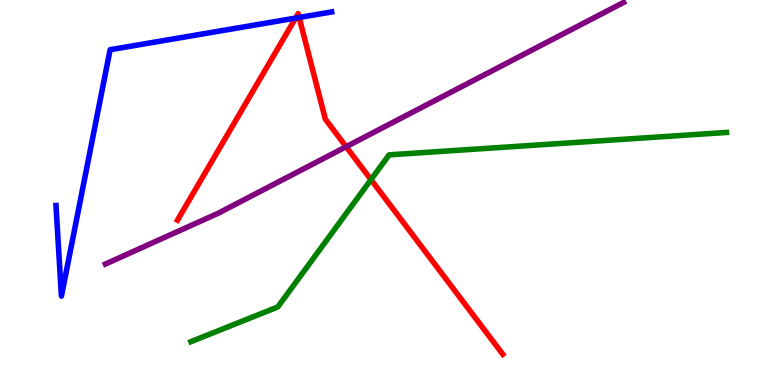[{'lines': ['blue', 'red'], 'intersections': [{'x': 3.81, 'y': 9.53}, {'x': 3.86, 'y': 9.55}]}, {'lines': ['green', 'red'], 'intersections': [{'x': 4.79, 'y': 5.33}]}, {'lines': ['purple', 'red'], 'intersections': [{'x': 4.47, 'y': 6.19}]}, {'lines': ['blue', 'green'], 'intersections': []}, {'lines': ['blue', 'purple'], 'intersections': []}, {'lines': ['green', 'purple'], 'intersections': []}]